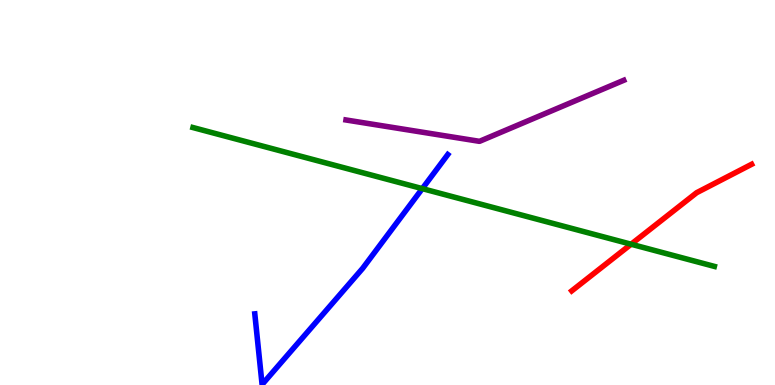[{'lines': ['blue', 'red'], 'intersections': []}, {'lines': ['green', 'red'], 'intersections': [{'x': 8.14, 'y': 3.66}]}, {'lines': ['purple', 'red'], 'intersections': []}, {'lines': ['blue', 'green'], 'intersections': [{'x': 5.45, 'y': 5.1}]}, {'lines': ['blue', 'purple'], 'intersections': []}, {'lines': ['green', 'purple'], 'intersections': []}]